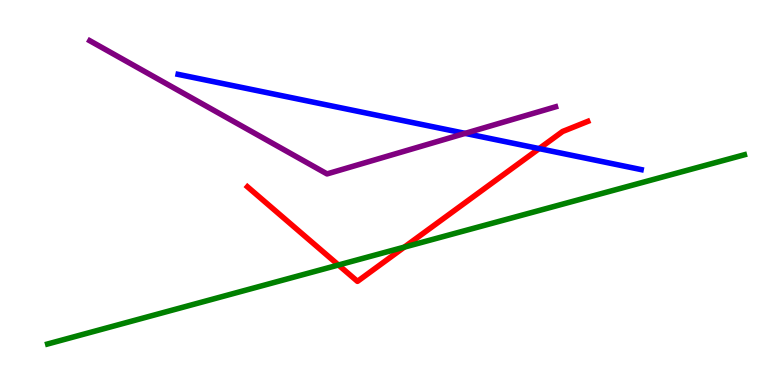[{'lines': ['blue', 'red'], 'intersections': [{'x': 6.96, 'y': 6.14}]}, {'lines': ['green', 'red'], 'intersections': [{'x': 4.37, 'y': 3.12}, {'x': 5.22, 'y': 3.58}]}, {'lines': ['purple', 'red'], 'intersections': []}, {'lines': ['blue', 'green'], 'intersections': []}, {'lines': ['blue', 'purple'], 'intersections': [{'x': 6.0, 'y': 6.54}]}, {'lines': ['green', 'purple'], 'intersections': []}]